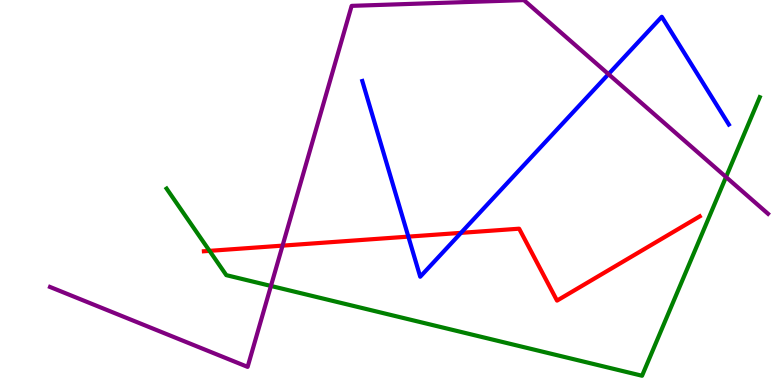[{'lines': ['blue', 'red'], 'intersections': [{'x': 5.27, 'y': 3.85}, {'x': 5.95, 'y': 3.95}]}, {'lines': ['green', 'red'], 'intersections': [{'x': 2.7, 'y': 3.48}]}, {'lines': ['purple', 'red'], 'intersections': [{'x': 3.65, 'y': 3.62}]}, {'lines': ['blue', 'green'], 'intersections': []}, {'lines': ['blue', 'purple'], 'intersections': [{'x': 7.85, 'y': 8.07}]}, {'lines': ['green', 'purple'], 'intersections': [{'x': 3.5, 'y': 2.57}, {'x': 9.37, 'y': 5.4}]}]